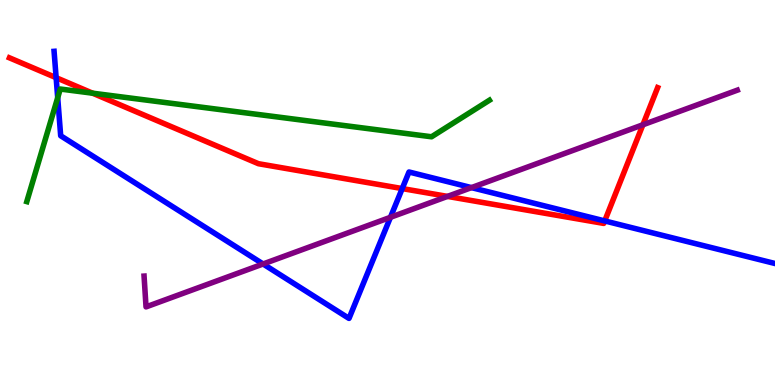[{'lines': ['blue', 'red'], 'intersections': [{'x': 0.724, 'y': 7.98}, {'x': 5.19, 'y': 5.1}, {'x': 7.8, 'y': 4.26}]}, {'lines': ['green', 'red'], 'intersections': [{'x': 1.19, 'y': 7.58}]}, {'lines': ['purple', 'red'], 'intersections': [{'x': 5.77, 'y': 4.9}, {'x': 8.3, 'y': 6.76}]}, {'lines': ['blue', 'green'], 'intersections': [{'x': 0.745, 'y': 7.46}]}, {'lines': ['blue', 'purple'], 'intersections': [{'x': 3.39, 'y': 3.14}, {'x': 5.04, 'y': 4.36}, {'x': 6.08, 'y': 5.13}]}, {'lines': ['green', 'purple'], 'intersections': []}]